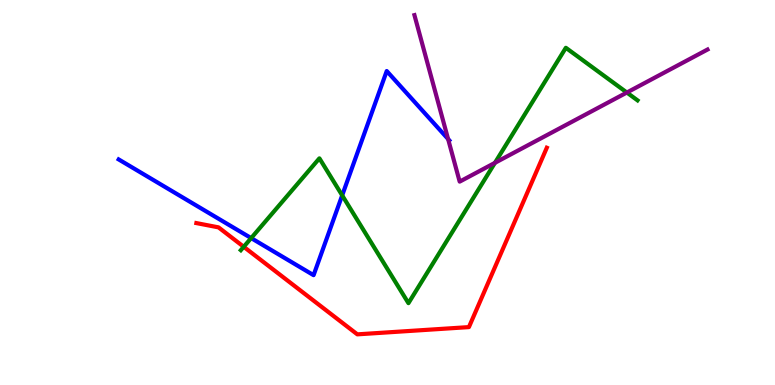[{'lines': ['blue', 'red'], 'intersections': []}, {'lines': ['green', 'red'], 'intersections': [{'x': 3.14, 'y': 3.59}]}, {'lines': ['purple', 'red'], 'intersections': []}, {'lines': ['blue', 'green'], 'intersections': [{'x': 3.24, 'y': 3.82}, {'x': 4.42, 'y': 4.93}]}, {'lines': ['blue', 'purple'], 'intersections': [{'x': 5.78, 'y': 6.39}]}, {'lines': ['green', 'purple'], 'intersections': [{'x': 6.39, 'y': 5.77}, {'x': 8.09, 'y': 7.6}]}]